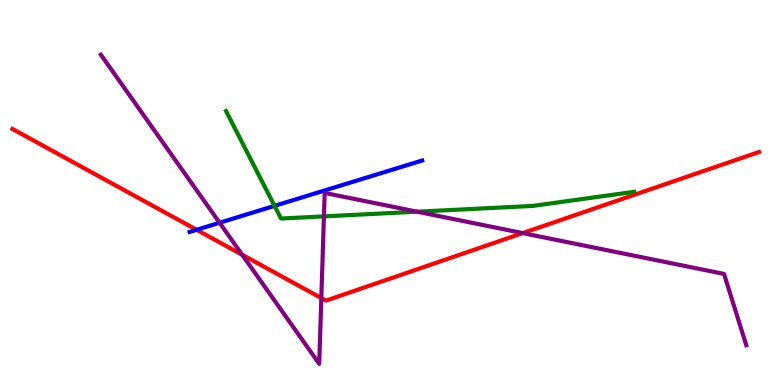[{'lines': ['blue', 'red'], 'intersections': [{'x': 2.54, 'y': 4.03}]}, {'lines': ['green', 'red'], 'intersections': []}, {'lines': ['purple', 'red'], 'intersections': [{'x': 3.12, 'y': 3.38}, {'x': 4.15, 'y': 2.26}, {'x': 6.74, 'y': 3.95}]}, {'lines': ['blue', 'green'], 'intersections': [{'x': 3.54, 'y': 4.65}]}, {'lines': ['blue', 'purple'], 'intersections': [{'x': 2.83, 'y': 4.21}]}, {'lines': ['green', 'purple'], 'intersections': [{'x': 4.18, 'y': 4.38}, {'x': 5.38, 'y': 4.5}]}]